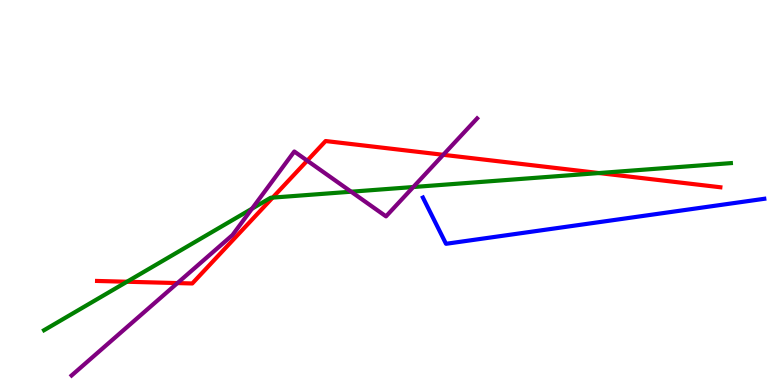[{'lines': ['blue', 'red'], 'intersections': []}, {'lines': ['green', 'red'], 'intersections': [{'x': 1.64, 'y': 2.68}, {'x': 3.52, 'y': 4.87}, {'x': 7.73, 'y': 5.51}]}, {'lines': ['purple', 'red'], 'intersections': [{'x': 2.29, 'y': 2.65}, {'x': 3.96, 'y': 5.83}, {'x': 5.72, 'y': 5.98}]}, {'lines': ['blue', 'green'], 'intersections': []}, {'lines': ['blue', 'purple'], 'intersections': []}, {'lines': ['green', 'purple'], 'intersections': [{'x': 3.25, 'y': 4.58}, {'x': 4.53, 'y': 5.02}, {'x': 5.33, 'y': 5.14}]}]